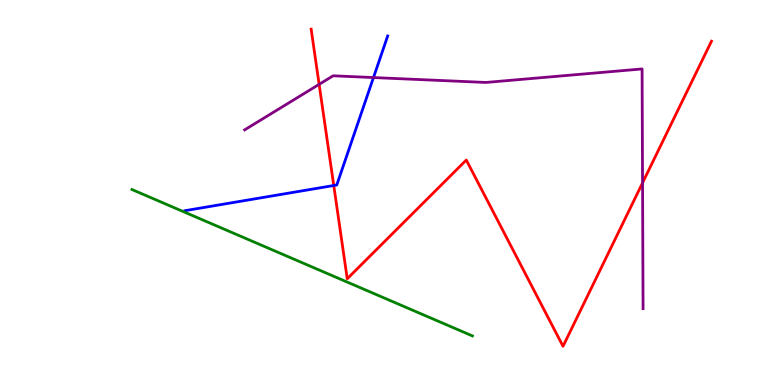[{'lines': ['blue', 'red'], 'intersections': [{'x': 4.31, 'y': 5.18}]}, {'lines': ['green', 'red'], 'intersections': []}, {'lines': ['purple', 'red'], 'intersections': [{'x': 4.12, 'y': 7.81}, {'x': 8.29, 'y': 5.25}]}, {'lines': ['blue', 'green'], 'intersections': []}, {'lines': ['blue', 'purple'], 'intersections': [{'x': 4.82, 'y': 7.99}]}, {'lines': ['green', 'purple'], 'intersections': []}]